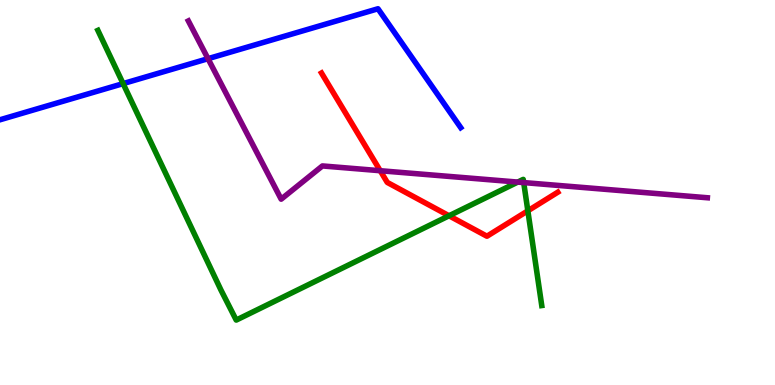[{'lines': ['blue', 'red'], 'intersections': []}, {'lines': ['green', 'red'], 'intersections': [{'x': 5.79, 'y': 4.4}, {'x': 6.81, 'y': 4.52}]}, {'lines': ['purple', 'red'], 'intersections': [{'x': 4.91, 'y': 5.57}]}, {'lines': ['blue', 'green'], 'intersections': [{'x': 1.59, 'y': 7.83}]}, {'lines': ['blue', 'purple'], 'intersections': [{'x': 2.68, 'y': 8.48}]}, {'lines': ['green', 'purple'], 'intersections': [{'x': 6.68, 'y': 5.27}, {'x': 6.76, 'y': 5.26}]}]